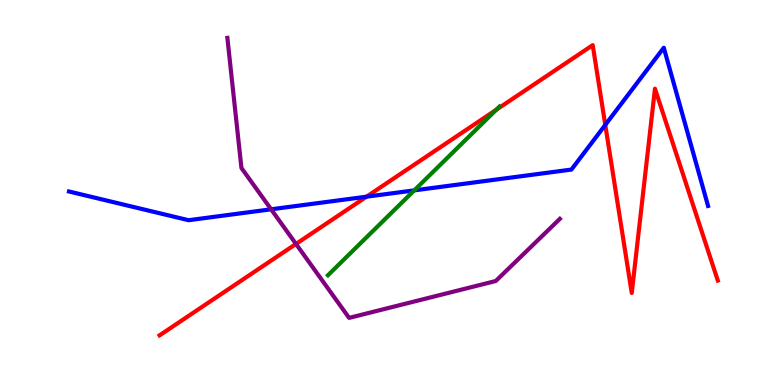[{'lines': ['blue', 'red'], 'intersections': [{'x': 4.73, 'y': 4.89}, {'x': 7.81, 'y': 6.76}]}, {'lines': ['green', 'red'], 'intersections': [{'x': 6.4, 'y': 7.15}]}, {'lines': ['purple', 'red'], 'intersections': [{'x': 3.82, 'y': 3.66}]}, {'lines': ['blue', 'green'], 'intersections': [{'x': 5.35, 'y': 5.06}]}, {'lines': ['blue', 'purple'], 'intersections': [{'x': 3.5, 'y': 4.56}]}, {'lines': ['green', 'purple'], 'intersections': []}]